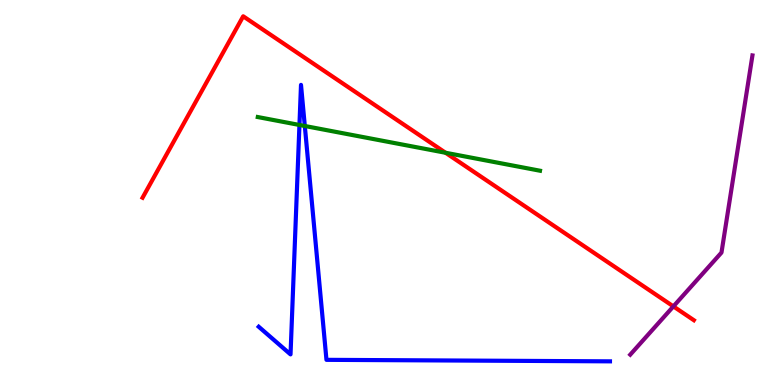[{'lines': ['blue', 'red'], 'intersections': []}, {'lines': ['green', 'red'], 'intersections': [{'x': 5.75, 'y': 6.03}]}, {'lines': ['purple', 'red'], 'intersections': [{'x': 8.69, 'y': 2.04}]}, {'lines': ['blue', 'green'], 'intersections': [{'x': 3.86, 'y': 6.75}, {'x': 3.93, 'y': 6.73}]}, {'lines': ['blue', 'purple'], 'intersections': []}, {'lines': ['green', 'purple'], 'intersections': []}]